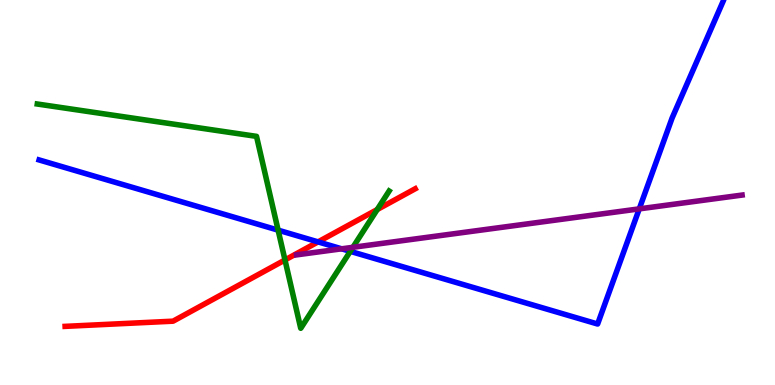[{'lines': ['blue', 'red'], 'intersections': [{'x': 4.1, 'y': 3.72}]}, {'lines': ['green', 'red'], 'intersections': [{'x': 3.68, 'y': 3.25}, {'x': 4.87, 'y': 4.56}]}, {'lines': ['purple', 'red'], 'intersections': []}, {'lines': ['blue', 'green'], 'intersections': [{'x': 3.59, 'y': 4.02}, {'x': 4.52, 'y': 3.47}]}, {'lines': ['blue', 'purple'], 'intersections': [{'x': 4.41, 'y': 3.54}, {'x': 8.25, 'y': 4.57}]}, {'lines': ['green', 'purple'], 'intersections': [{'x': 4.55, 'y': 3.58}]}]